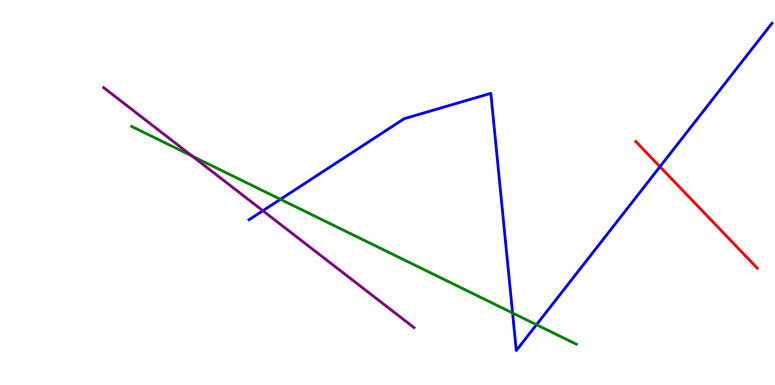[{'lines': ['blue', 'red'], 'intersections': [{'x': 8.52, 'y': 5.67}]}, {'lines': ['green', 'red'], 'intersections': []}, {'lines': ['purple', 'red'], 'intersections': []}, {'lines': ['blue', 'green'], 'intersections': [{'x': 3.62, 'y': 4.82}, {'x': 6.61, 'y': 1.87}, {'x': 6.92, 'y': 1.57}]}, {'lines': ['blue', 'purple'], 'intersections': [{'x': 3.39, 'y': 4.53}]}, {'lines': ['green', 'purple'], 'intersections': [{'x': 2.48, 'y': 5.95}]}]